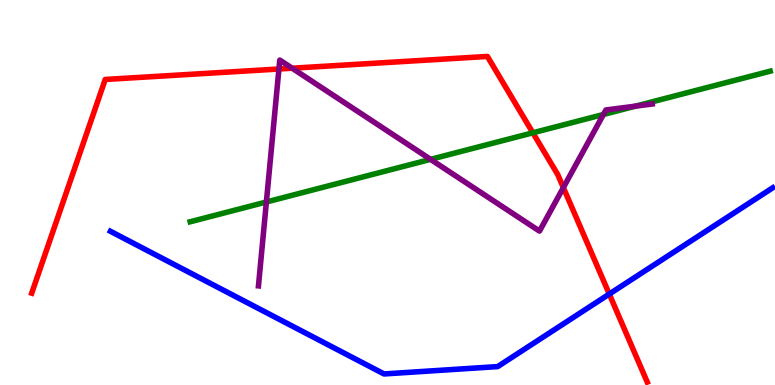[{'lines': ['blue', 'red'], 'intersections': [{'x': 7.86, 'y': 2.36}]}, {'lines': ['green', 'red'], 'intersections': [{'x': 6.88, 'y': 6.55}]}, {'lines': ['purple', 'red'], 'intersections': [{'x': 3.6, 'y': 8.21}, {'x': 3.77, 'y': 8.23}, {'x': 7.27, 'y': 5.13}]}, {'lines': ['blue', 'green'], 'intersections': []}, {'lines': ['blue', 'purple'], 'intersections': []}, {'lines': ['green', 'purple'], 'intersections': [{'x': 3.44, 'y': 4.75}, {'x': 5.56, 'y': 5.86}, {'x': 7.79, 'y': 7.03}, {'x': 8.2, 'y': 7.24}]}]